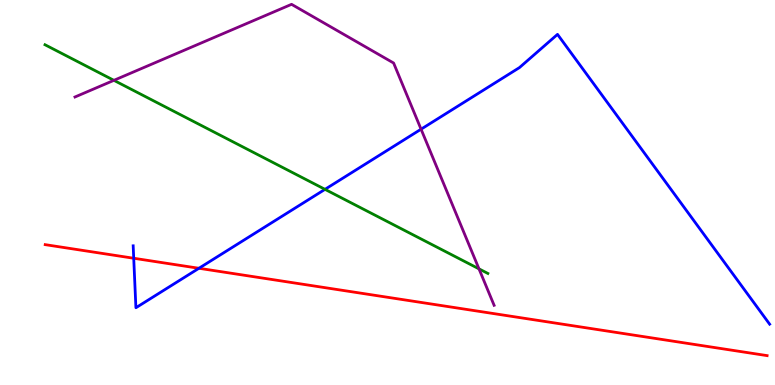[{'lines': ['blue', 'red'], 'intersections': [{'x': 1.73, 'y': 3.29}, {'x': 2.57, 'y': 3.03}]}, {'lines': ['green', 'red'], 'intersections': []}, {'lines': ['purple', 'red'], 'intersections': []}, {'lines': ['blue', 'green'], 'intersections': [{'x': 4.19, 'y': 5.08}]}, {'lines': ['blue', 'purple'], 'intersections': [{'x': 5.43, 'y': 6.64}]}, {'lines': ['green', 'purple'], 'intersections': [{'x': 1.47, 'y': 7.91}, {'x': 6.18, 'y': 3.02}]}]